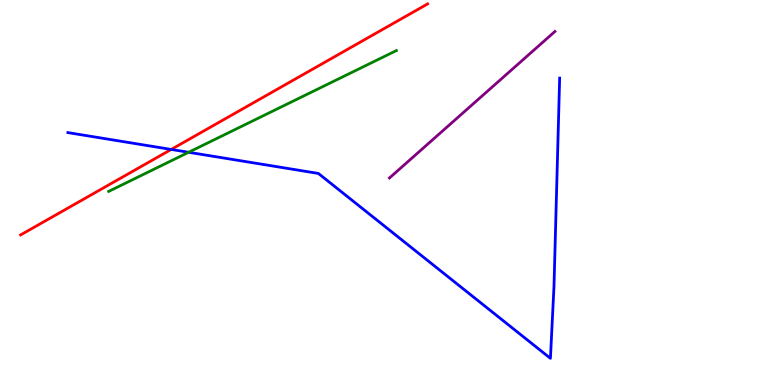[{'lines': ['blue', 'red'], 'intersections': [{'x': 2.21, 'y': 6.12}]}, {'lines': ['green', 'red'], 'intersections': []}, {'lines': ['purple', 'red'], 'intersections': []}, {'lines': ['blue', 'green'], 'intersections': [{'x': 2.43, 'y': 6.04}]}, {'lines': ['blue', 'purple'], 'intersections': []}, {'lines': ['green', 'purple'], 'intersections': []}]